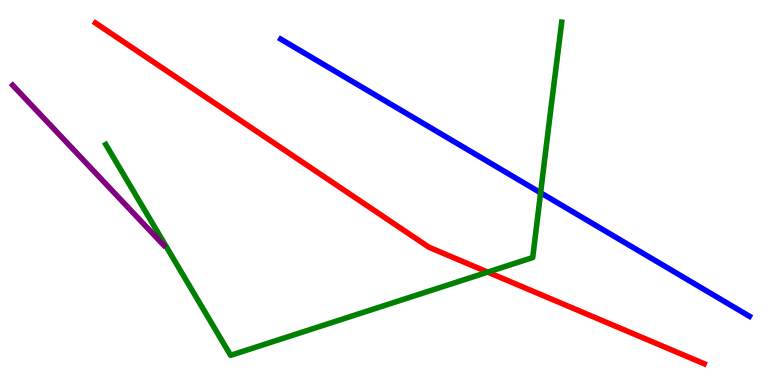[{'lines': ['blue', 'red'], 'intersections': []}, {'lines': ['green', 'red'], 'intersections': [{'x': 6.29, 'y': 2.93}]}, {'lines': ['purple', 'red'], 'intersections': []}, {'lines': ['blue', 'green'], 'intersections': [{'x': 6.98, 'y': 4.99}]}, {'lines': ['blue', 'purple'], 'intersections': []}, {'lines': ['green', 'purple'], 'intersections': []}]